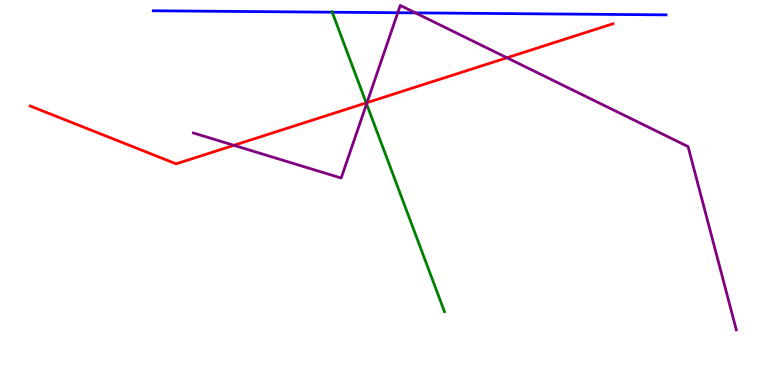[{'lines': ['blue', 'red'], 'intersections': []}, {'lines': ['green', 'red'], 'intersections': [{'x': 4.73, 'y': 7.33}]}, {'lines': ['purple', 'red'], 'intersections': [{'x': 3.02, 'y': 6.23}, {'x': 4.74, 'y': 7.33}, {'x': 6.54, 'y': 8.5}]}, {'lines': ['blue', 'green'], 'intersections': [{'x': 4.29, 'y': 9.68}]}, {'lines': ['blue', 'purple'], 'intersections': [{'x': 5.13, 'y': 9.67}, {'x': 5.36, 'y': 9.67}]}, {'lines': ['green', 'purple'], 'intersections': [{'x': 4.73, 'y': 7.3}]}]